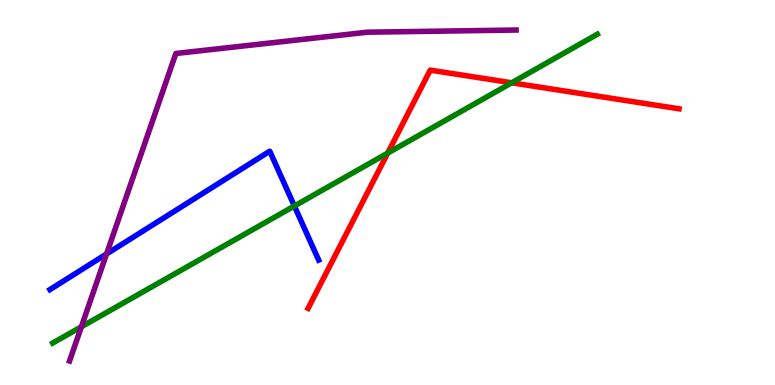[{'lines': ['blue', 'red'], 'intersections': []}, {'lines': ['green', 'red'], 'intersections': [{'x': 5.0, 'y': 6.02}, {'x': 6.6, 'y': 7.85}]}, {'lines': ['purple', 'red'], 'intersections': []}, {'lines': ['blue', 'green'], 'intersections': [{'x': 3.8, 'y': 4.65}]}, {'lines': ['blue', 'purple'], 'intersections': [{'x': 1.37, 'y': 3.4}]}, {'lines': ['green', 'purple'], 'intersections': [{'x': 1.05, 'y': 1.51}]}]